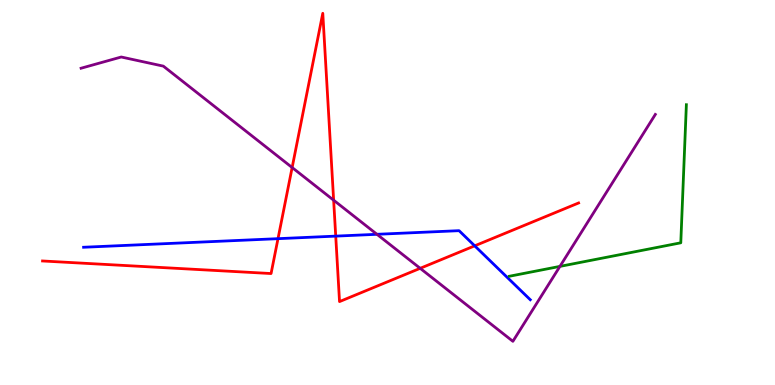[{'lines': ['blue', 'red'], 'intersections': [{'x': 3.59, 'y': 3.8}, {'x': 4.33, 'y': 3.87}, {'x': 6.13, 'y': 3.61}]}, {'lines': ['green', 'red'], 'intersections': []}, {'lines': ['purple', 'red'], 'intersections': [{'x': 3.77, 'y': 5.65}, {'x': 4.31, 'y': 4.8}, {'x': 5.42, 'y': 3.03}]}, {'lines': ['blue', 'green'], 'intersections': []}, {'lines': ['blue', 'purple'], 'intersections': [{'x': 4.86, 'y': 3.91}]}, {'lines': ['green', 'purple'], 'intersections': [{'x': 7.22, 'y': 3.08}]}]